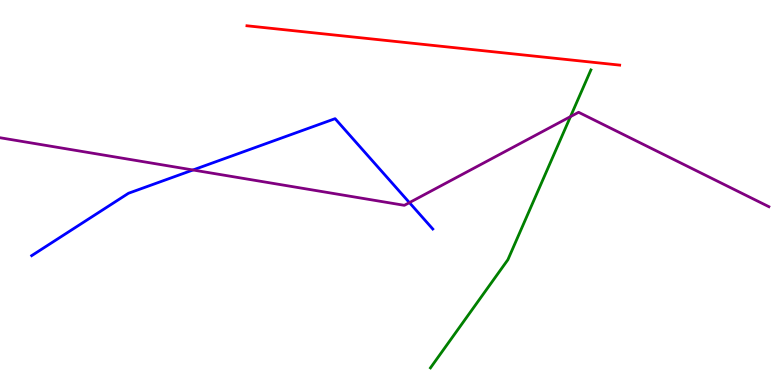[{'lines': ['blue', 'red'], 'intersections': []}, {'lines': ['green', 'red'], 'intersections': []}, {'lines': ['purple', 'red'], 'intersections': []}, {'lines': ['blue', 'green'], 'intersections': []}, {'lines': ['blue', 'purple'], 'intersections': [{'x': 2.49, 'y': 5.58}, {'x': 5.28, 'y': 4.74}]}, {'lines': ['green', 'purple'], 'intersections': [{'x': 7.36, 'y': 6.97}]}]